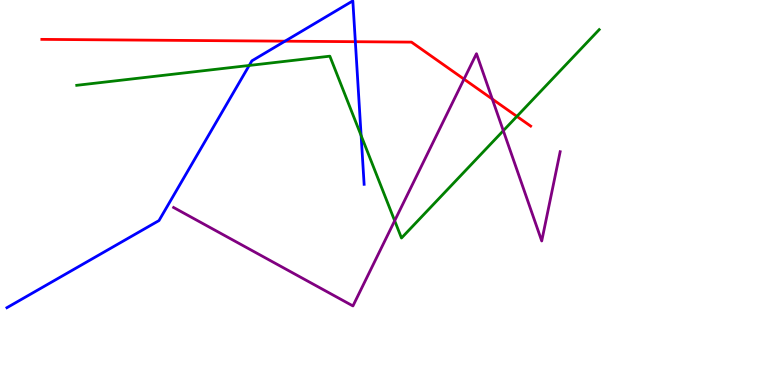[{'lines': ['blue', 'red'], 'intersections': [{'x': 3.68, 'y': 8.93}, {'x': 4.59, 'y': 8.92}]}, {'lines': ['green', 'red'], 'intersections': [{'x': 6.67, 'y': 6.98}]}, {'lines': ['purple', 'red'], 'intersections': [{'x': 5.99, 'y': 7.94}, {'x': 6.35, 'y': 7.43}]}, {'lines': ['blue', 'green'], 'intersections': [{'x': 3.22, 'y': 8.3}, {'x': 4.66, 'y': 6.48}]}, {'lines': ['blue', 'purple'], 'intersections': []}, {'lines': ['green', 'purple'], 'intersections': [{'x': 5.09, 'y': 4.27}, {'x': 6.49, 'y': 6.61}]}]